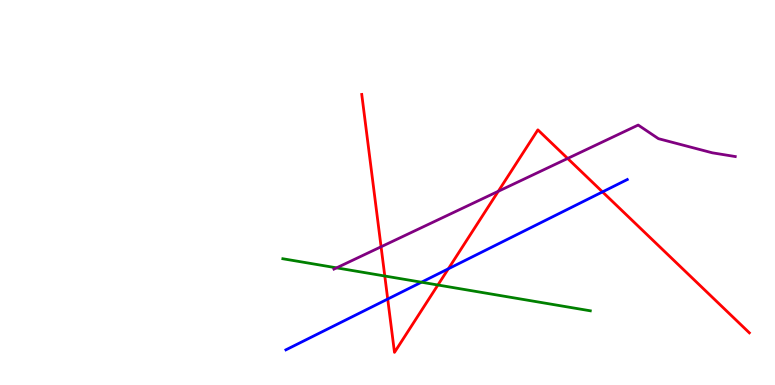[{'lines': ['blue', 'red'], 'intersections': [{'x': 5.0, 'y': 2.23}, {'x': 5.79, 'y': 3.02}, {'x': 7.77, 'y': 5.02}]}, {'lines': ['green', 'red'], 'intersections': [{'x': 4.97, 'y': 2.83}, {'x': 5.65, 'y': 2.6}]}, {'lines': ['purple', 'red'], 'intersections': [{'x': 4.92, 'y': 3.59}, {'x': 6.43, 'y': 5.03}, {'x': 7.32, 'y': 5.88}]}, {'lines': ['blue', 'green'], 'intersections': [{'x': 5.44, 'y': 2.67}]}, {'lines': ['blue', 'purple'], 'intersections': []}, {'lines': ['green', 'purple'], 'intersections': [{'x': 4.34, 'y': 3.04}]}]